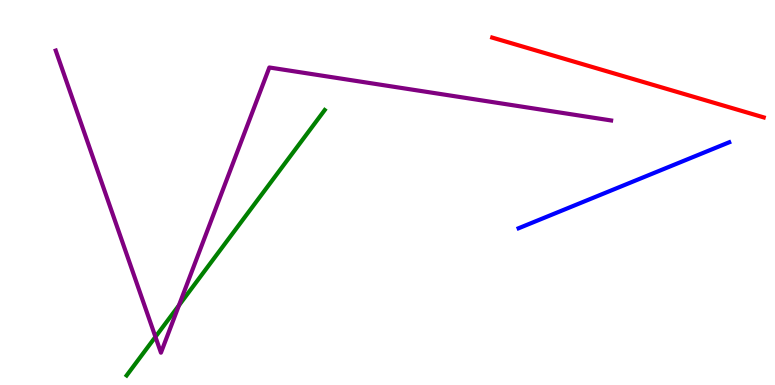[{'lines': ['blue', 'red'], 'intersections': []}, {'lines': ['green', 'red'], 'intersections': []}, {'lines': ['purple', 'red'], 'intersections': []}, {'lines': ['blue', 'green'], 'intersections': []}, {'lines': ['blue', 'purple'], 'intersections': []}, {'lines': ['green', 'purple'], 'intersections': [{'x': 2.01, 'y': 1.25}, {'x': 2.31, 'y': 2.07}]}]